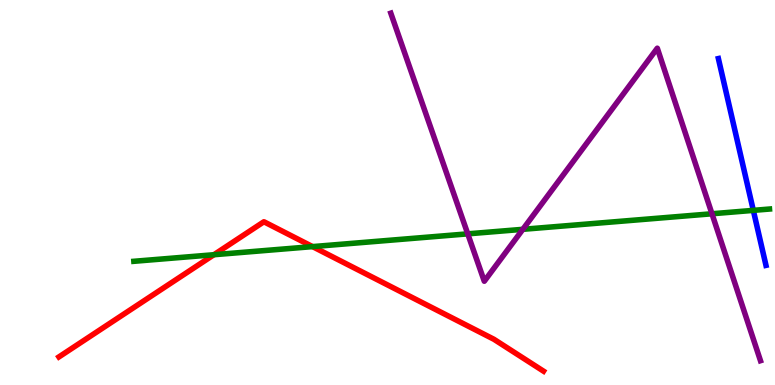[{'lines': ['blue', 'red'], 'intersections': []}, {'lines': ['green', 'red'], 'intersections': [{'x': 2.76, 'y': 3.38}, {'x': 4.03, 'y': 3.59}]}, {'lines': ['purple', 'red'], 'intersections': []}, {'lines': ['blue', 'green'], 'intersections': [{'x': 9.72, 'y': 4.54}]}, {'lines': ['blue', 'purple'], 'intersections': []}, {'lines': ['green', 'purple'], 'intersections': [{'x': 6.04, 'y': 3.93}, {'x': 6.75, 'y': 4.04}, {'x': 9.19, 'y': 4.45}]}]